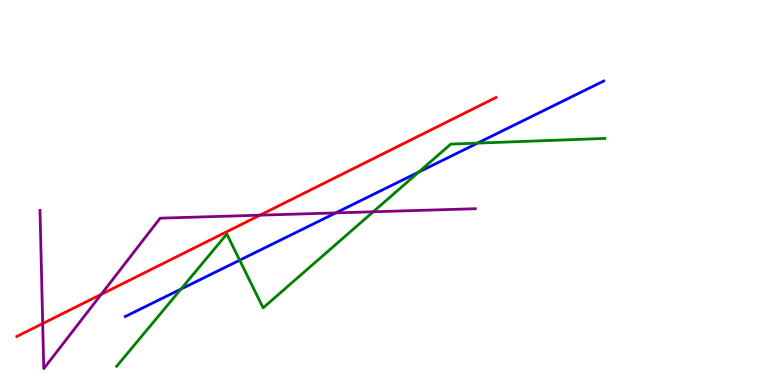[{'lines': ['blue', 'red'], 'intersections': []}, {'lines': ['green', 'red'], 'intersections': []}, {'lines': ['purple', 'red'], 'intersections': [{'x': 0.551, 'y': 1.6}, {'x': 1.31, 'y': 2.35}, {'x': 3.35, 'y': 4.41}]}, {'lines': ['blue', 'green'], 'intersections': [{'x': 2.33, 'y': 2.49}, {'x': 3.09, 'y': 3.24}, {'x': 5.4, 'y': 5.53}, {'x': 6.16, 'y': 6.28}]}, {'lines': ['blue', 'purple'], 'intersections': [{'x': 4.33, 'y': 4.47}]}, {'lines': ['green', 'purple'], 'intersections': [{'x': 4.82, 'y': 4.5}]}]